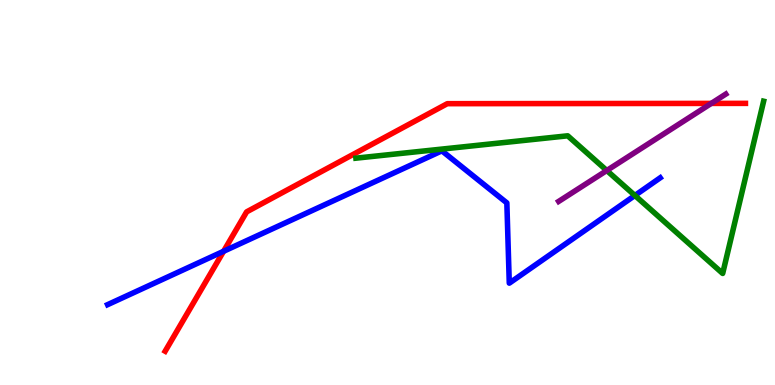[{'lines': ['blue', 'red'], 'intersections': [{'x': 2.88, 'y': 3.47}]}, {'lines': ['green', 'red'], 'intersections': []}, {'lines': ['purple', 'red'], 'intersections': [{'x': 9.18, 'y': 7.31}]}, {'lines': ['blue', 'green'], 'intersections': [{'x': 8.19, 'y': 4.92}]}, {'lines': ['blue', 'purple'], 'intersections': []}, {'lines': ['green', 'purple'], 'intersections': [{'x': 7.83, 'y': 5.57}]}]